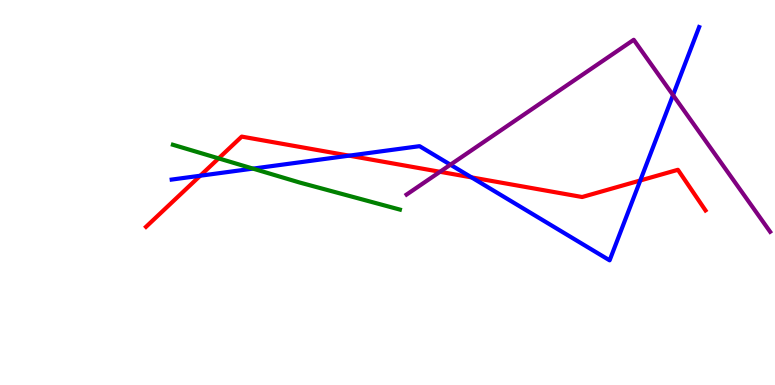[{'lines': ['blue', 'red'], 'intersections': [{'x': 2.58, 'y': 5.44}, {'x': 4.5, 'y': 5.96}, {'x': 6.08, 'y': 5.39}, {'x': 8.26, 'y': 5.31}]}, {'lines': ['green', 'red'], 'intersections': [{'x': 2.82, 'y': 5.89}]}, {'lines': ['purple', 'red'], 'intersections': [{'x': 5.68, 'y': 5.54}]}, {'lines': ['blue', 'green'], 'intersections': [{'x': 3.26, 'y': 5.62}]}, {'lines': ['blue', 'purple'], 'intersections': [{'x': 5.81, 'y': 5.72}, {'x': 8.68, 'y': 7.53}]}, {'lines': ['green', 'purple'], 'intersections': []}]